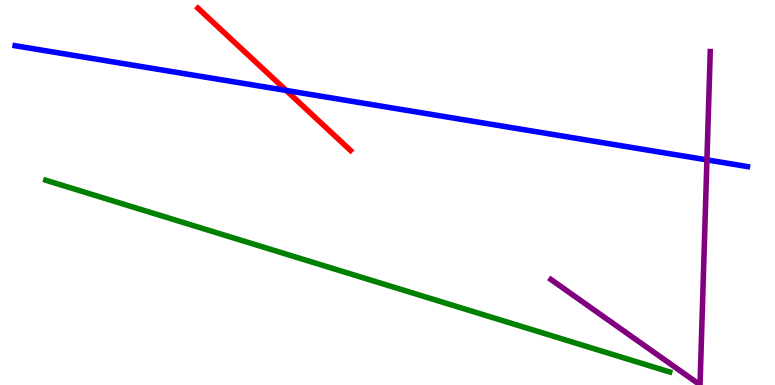[{'lines': ['blue', 'red'], 'intersections': [{'x': 3.69, 'y': 7.65}]}, {'lines': ['green', 'red'], 'intersections': []}, {'lines': ['purple', 'red'], 'intersections': []}, {'lines': ['blue', 'green'], 'intersections': []}, {'lines': ['blue', 'purple'], 'intersections': [{'x': 9.12, 'y': 5.85}]}, {'lines': ['green', 'purple'], 'intersections': []}]